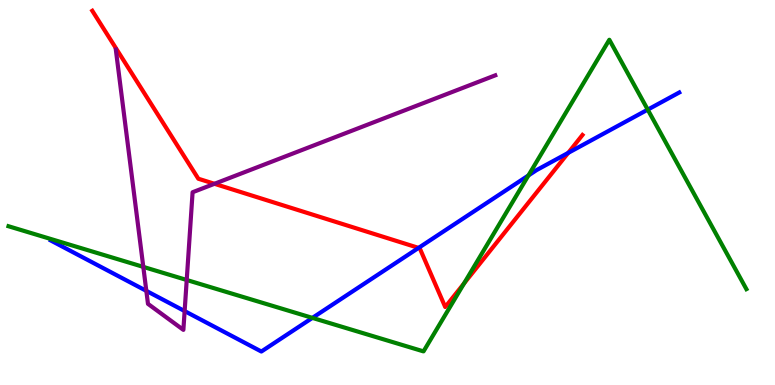[{'lines': ['blue', 'red'], 'intersections': [{'x': 5.4, 'y': 3.56}, {'x': 7.33, 'y': 6.03}]}, {'lines': ['green', 'red'], 'intersections': [{'x': 5.99, 'y': 2.64}]}, {'lines': ['purple', 'red'], 'intersections': [{'x': 2.77, 'y': 5.23}]}, {'lines': ['blue', 'green'], 'intersections': [{'x': 4.03, 'y': 1.74}, {'x': 6.82, 'y': 5.44}, {'x': 8.36, 'y': 7.15}]}, {'lines': ['blue', 'purple'], 'intersections': [{'x': 1.89, 'y': 2.44}, {'x': 2.38, 'y': 1.92}]}, {'lines': ['green', 'purple'], 'intersections': [{'x': 1.85, 'y': 3.07}, {'x': 2.41, 'y': 2.73}]}]